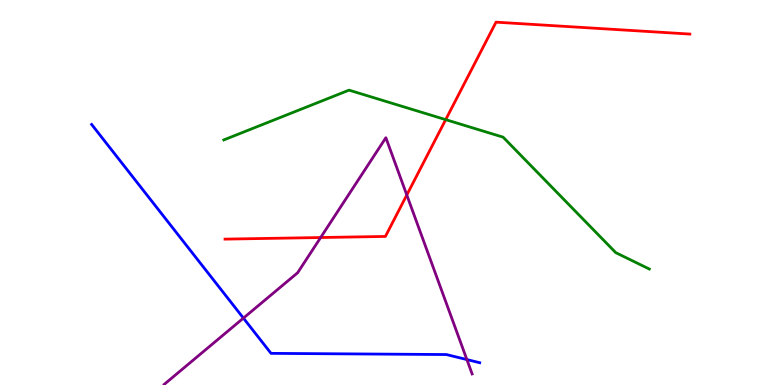[{'lines': ['blue', 'red'], 'intersections': []}, {'lines': ['green', 'red'], 'intersections': [{'x': 5.75, 'y': 6.89}]}, {'lines': ['purple', 'red'], 'intersections': [{'x': 4.14, 'y': 3.83}, {'x': 5.25, 'y': 4.94}]}, {'lines': ['blue', 'green'], 'intersections': []}, {'lines': ['blue', 'purple'], 'intersections': [{'x': 3.14, 'y': 1.74}, {'x': 6.02, 'y': 0.66}]}, {'lines': ['green', 'purple'], 'intersections': []}]